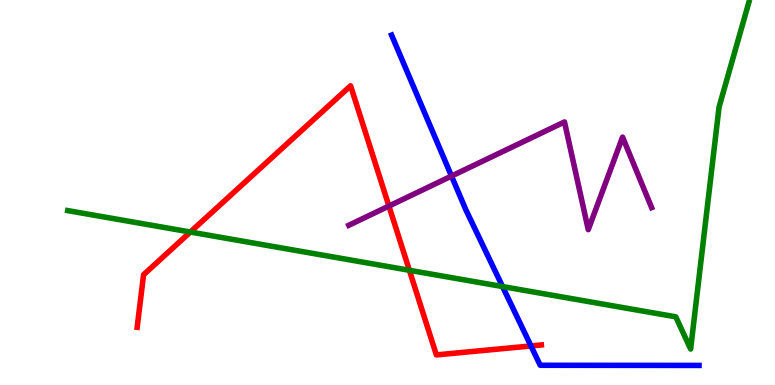[{'lines': ['blue', 'red'], 'intersections': [{'x': 6.85, 'y': 1.01}]}, {'lines': ['green', 'red'], 'intersections': [{'x': 2.46, 'y': 3.97}, {'x': 5.28, 'y': 2.98}]}, {'lines': ['purple', 'red'], 'intersections': [{'x': 5.02, 'y': 4.65}]}, {'lines': ['blue', 'green'], 'intersections': [{'x': 6.48, 'y': 2.56}]}, {'lines': ['blue', 'purple'], 'intersections': [{'x': 5.83, 'y': 5.43}]}, {'lines': ['green', 'purple'], 'intersections': []}]